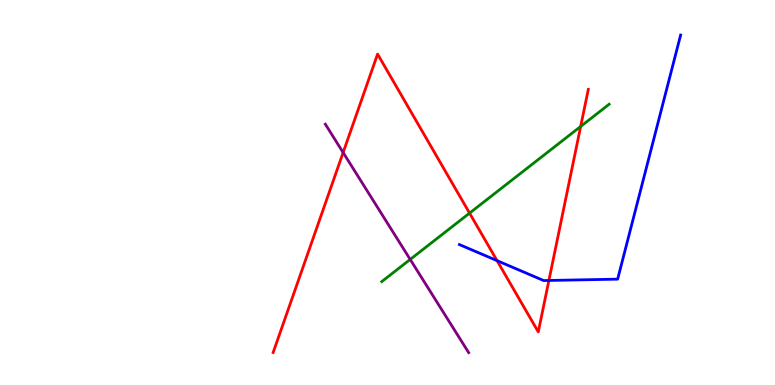[{'lines': ['blue', 'red'], 'intersections': [{'x': 6.41, 'y': 3.23}, {'x': 7.08, 'y': 2.72}]}, {'lines': ['green', 'red'], 'intersections': [{'x': 6.06, 'y': 4.46}, {'x': 7.49, 'y': 6.72}]}, {'lines': ['purple', 'red'], 'intersections': [{'x': 4.43, 'y': 6.04}]}, {'lines': ['blue', 'green'], 'intersections': []}, {'lines': ['blue', 'purple'], 'intersections': []}, {'lines': ['green', 'purple'], 'intersections': [{'x': 5.29, 'y': 3.26}]}]